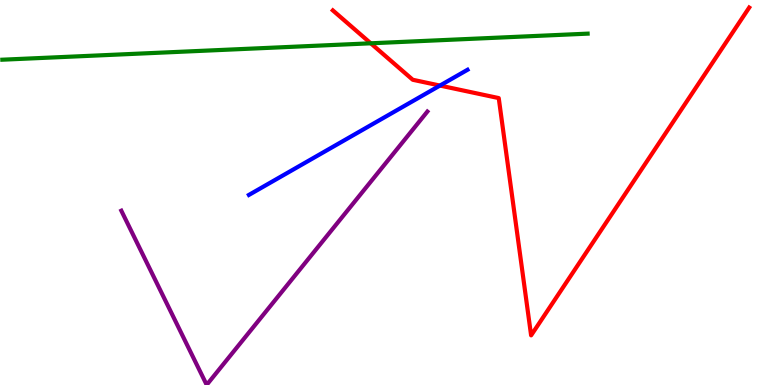[{'lines': ['blue', 'red'], 'intersections': [{'x': 5.68, 'y': 7.78}]}, {'lines': ['green', 'red'], 'intersections': [{'x': 4.78, 'y': 8.88}]}, {'lines': ['purple', 'red'], 'intersections': []}, {'lines': ['blue', 'green'], 'intersections': []}, {'lines': ['blue', 'purple'], 'intersections': []}, {'lines': ['green', 'purple'], 'intersections': []}]